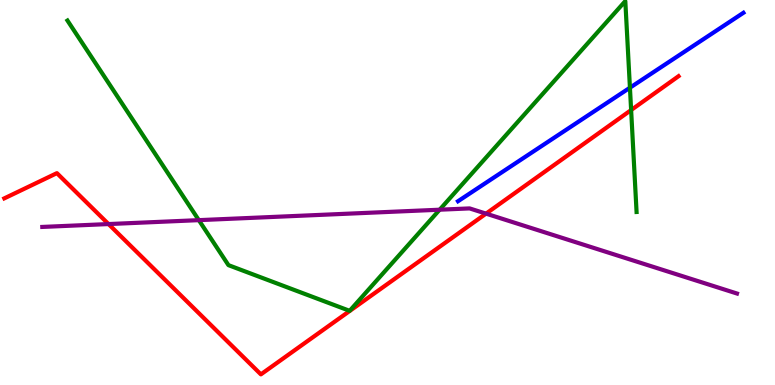[{'lines': ['blue', 'red'], 'intersections': []}, {'lines': ['green', 'red'], 'intersections': [{'x': 8.14, 'y': 7.14}]}, {'lines': ['purple', 'red'], 'intersections': [{'x': 1.4, 'y': 4.18}, {'x': 6.27, 'y': 4.45}]}, {'lines': ['blue', 'green'], 'intersections': [{'x': 8.13, 'y': 7.72}]}, {'lines': ['blue', 'purple'], 'intersections': []}, {'lines': ['green', 'purple'], 'intersections': [{'x': 2.57, 'y': 4.28}, {'x': 5.67, 'y': 4.55}]}]